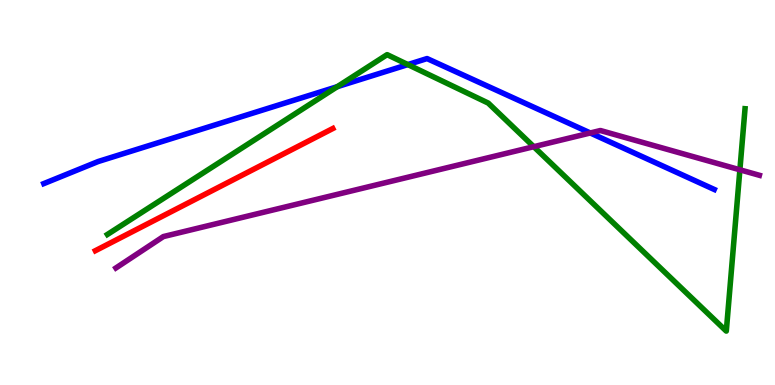[{'lines': ['blue', 'red'], 'intersections': []}, {'lines': ['green', 'red'], 'intersections': []}, {'lines': ['purple', 'red'], 'intersections': []}, {'lines': ['blue', 'green'], 'intersections': [{'x': 4.35, 'y': 7.75}, {'x': 5.26, 'y': 8.32}]}, {'lines': ['blue', 'purple'], 'intersections': [{'x': 7.62, 'y': 6.55}]}, {'lines': ['green', 'purple'], 'intersections': [{'x': 6.89, 'y': 6.19}, {'x': 9.55, 'y': 5.59}]}]